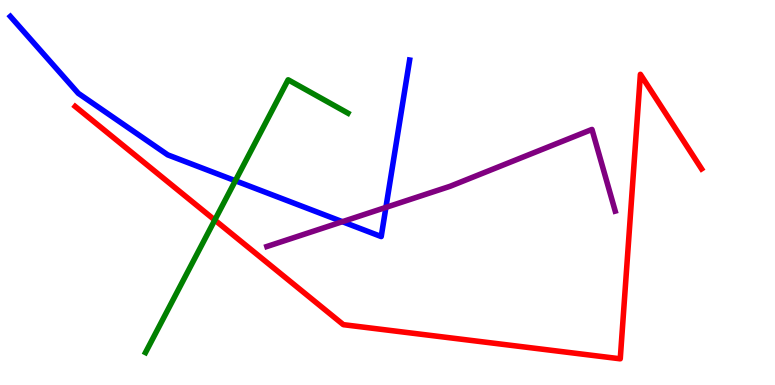[{'lines': ['blue', 'red'], 'intersections': []}, {'lines': ['green', 'red'], 'intersections': [{'x': 2.77, 'y': 4.28}]}, {'lines': ['purple', 'red'], 'intersections': []}, {'lines': ['blue', 'green'], 'intersections': [{'x': 3.04, 'y': 5.31}]}, {'lines': ['blue', 'purple'], 'intersections': [{'x': 4.42, 'y': 4.24}, {'x': 4.98, 'y': 4.61}]}, {'lines': ['green', 'purple'], 'intersections': []}]